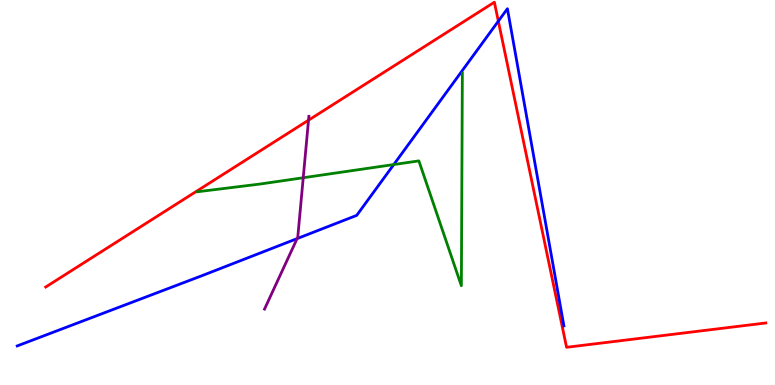[{'lines': ['blue', 'red'], 'intersections': [{'x': 6.43, 'y': 9.45}]}, {'lines': ['green', 'red'], 'intersections': []}, {'lines': ['purple', 'red'], 'intersections': [{'x': 3.98, 'y': 6.88}]}, {'lines': ['blue', 'green'], 'intersections': [{'x': 5.08, 'y': 5.73}]}, {'lines': ['blue', 'purple'], 'intersections': [{'x': 3.83, 'y': 3.8}]}, {'lines': ['green', 'purple'], 'intersections': [{'x': 3.91, 'y': 5.38}]}]